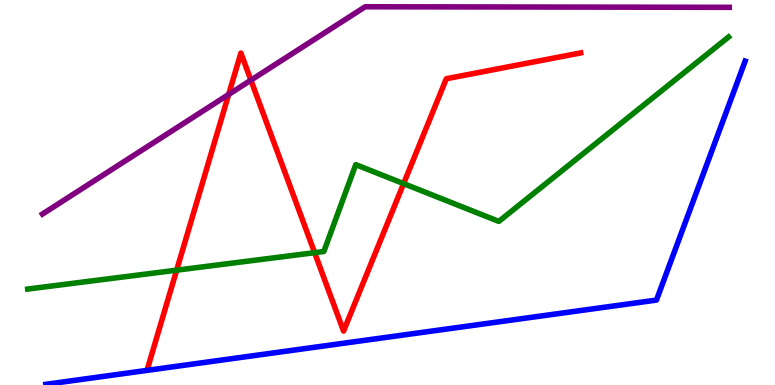[{'lines': ['blue', 'red'], 'intersections': []}, {'lines': ['green', 'red'], 'intersections': [{'x': 2.28, 'y': 2.98}, {'x': 4.06, 'y': 3.44}, {'x': 5.21, 'y': 5.23}]}, {'lines': ['purple', 'red'], 'intersections': [{'x': 2.95, 'y': 7.55}, {'x': 3.24, 'y': 7.92}]}, {'lines': ['blue', 'green'], 'intersections': []}, {'lines': ['blue', 'purple'], 'intersections': []}, {'lines': ['green', 'purple'], 'intersections': []}]